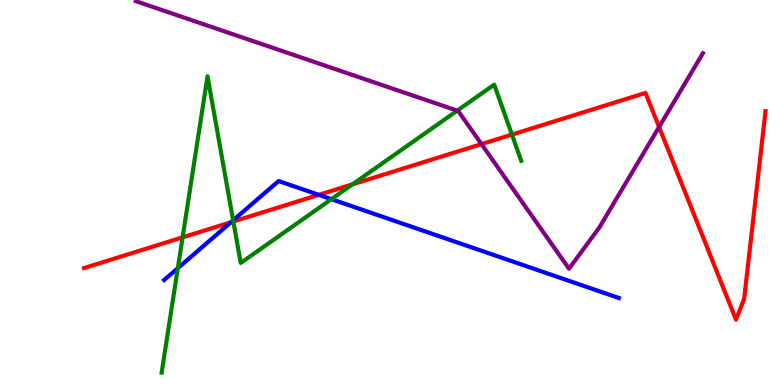[{'lines': ['blue', 'red'], 'intersections': [{'x': 2.98, 'y': 4.23}, {'x': 4.11, 'y': 4.94}]}, {'lines': ['green', 'red'], 'intersections': [{'x': 2.36, 'y': 3.84}, {'x': 3.01, 'y': 4.25}, {'x': 4.55, 'y': 5.21}, {'x': 6.61, 'y': 6.5}]}, {'lines': ['purple', 'red'], 'intersections': [{'x': 6.21, 'y': 6.26}, {'x': 8.5, 'y': 6.7}]}, {'lines': ['blue', 'green'], 'intersections': [{'x': 2.29, 'y': 3.03}, {'x': 3.01, 'y': 4.28}, {'x': 4.28, 'y': 4.83}]}, {'lines': ['blue', 'purple'], 'intersections': []}, {'lines': ['green', 'purple'], 'intersections': [{'x': 5.9, 'y': 7.13}]}]